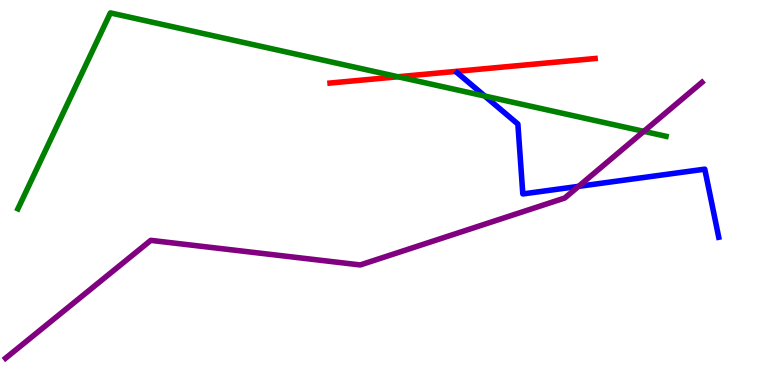[{'lines': ['blue', 'red'], 'intersections': []}, {'lines': ['green', 'red'], 'intersections': [{'x': 5.14, 'y': 8.01}]}, {'lines': ['purple', 'red'], 'intersections': []}, {'lines': ['blue', 'green'], 'intersections': [{'x': 6.26, 'y': 7.51}]}, {'lines': ['blue', 'purple'], 'intersections': [{'x': 7.47, 'y': 5.16}]}, {'lines': ['green', 'purple'], 'intersections': [{'x': 8.31, 'y': 6.59}]}]